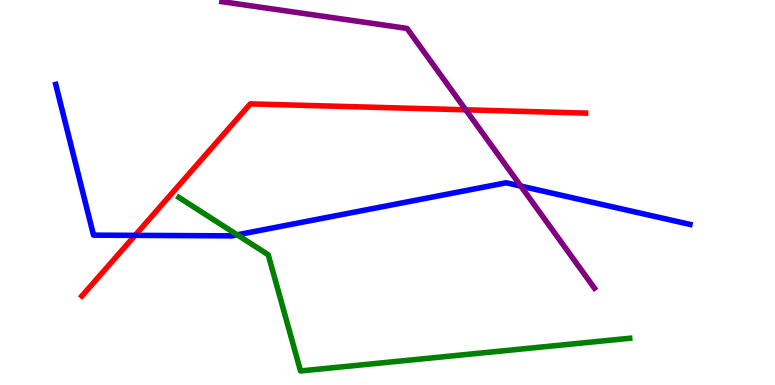[{'lines': ['blue', 'red'], 'intersections': [{'x': 1.74, 'y': 3.89}]}, {'lines': ['green', 'red'], 'intersections': []}, {'lines': ['purple', 'red'], 'intersections': [{'x': 6.01, 'y': 7.15}]}, {'lines': ['blue', 'green'], 'intersections': [{'x': 3.06, 'y': 3.9}]}, {'lines': ['blue', 'purple'], 'intersections': [{'x': 6.72, 'y': 5.17}]}, {'lines': ['green', 'purple'], 'intersections': []}]